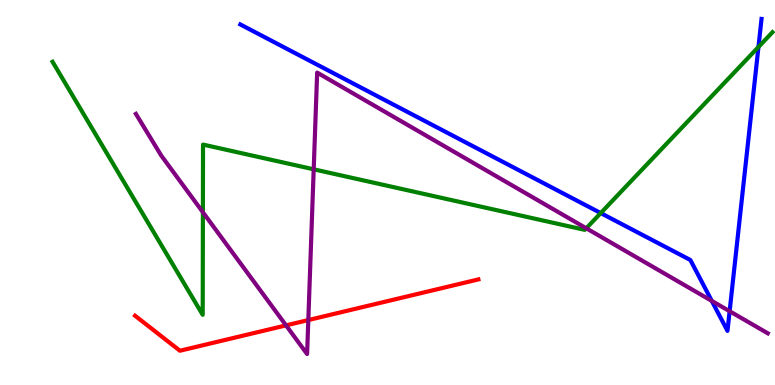[{'lines': ['blue', 'red'], 'intersections': []}, {'lines': ['green', 'red'], 'intersections': []}, {'lines': ['purple', 'red'], 'intersections': [{'x': 3.69, 'y': 1.55}, {'x': 3.98, 'y': 1.69}]}, {'lines': ['blue', 'green'], 'intersections': [{'x': 7.75, 'y': 4.47}, {'x': 9.79, 'y': 8.78}]}, {'lines': ['blue', 'purple'], 'intersections': [{'x': 9.18, 'y': 2.18}, {'x': 9.41, 'y': 1.92}]}, {'lines': ['green', 'purple'], 'intersections': [{'x': 2.62, 'y': 4.49}, {'x': 4.05, 'y': 5.6}, {'x': 7.56, 'y': 4.07}]}]